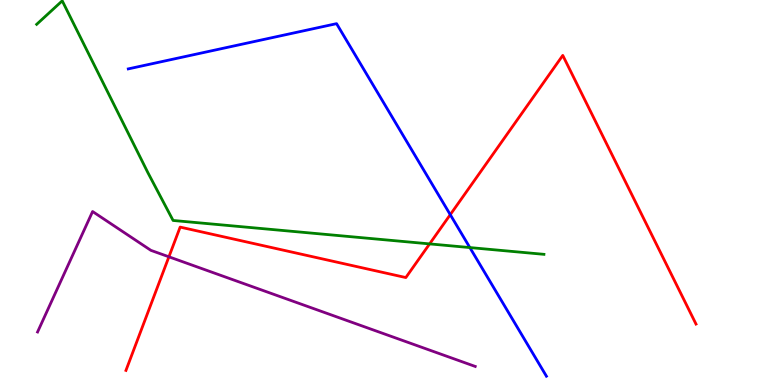[{'lines': ['blue', 'red'], 'intersections': [{'x': 5.81, 'y': 4.42}]}, {'lines': ['green', 'red'], 'intersections': [{'x': 5.54, 'y': 3.67}]}, {'lines': ['purple', 'red'], 'intersections': [{'x': 2.18, 'y': 3.33}]}, {'lines': ['blue', 'green'], 'intersections': [{'x': 6.06, 'y': 3.57}]}, {'lines': ['blue', 'purple'], 'intersections': []}, {'lines': ['green', 'purple'], 'intersections': []}]